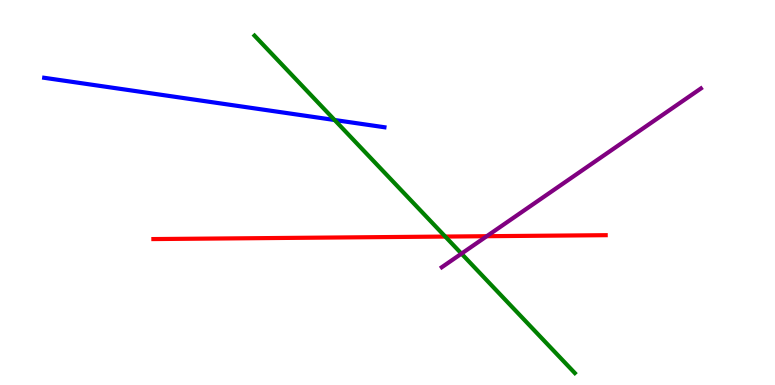[{'lines': ['blue', 'red'], 'intersections': []}, {'lines': ['green', 'red'], 'intersections': [{'x': 5.75, 'y': 3.86}]}, {'lines': ['purple', 'red'], 'intersections': [{'x': 6.28, 'y': 3.86}]}, {'lines': ['blue', 'green'], 'intersections': [{'x': 4.32, 'y': 6.88}]}, {'lines': ['blue', 'purple'], 'intersections': []}, {'lines': ['green', 'purple'], 'intersections': [{'x': 5.95, 'y': 3.41}]}]